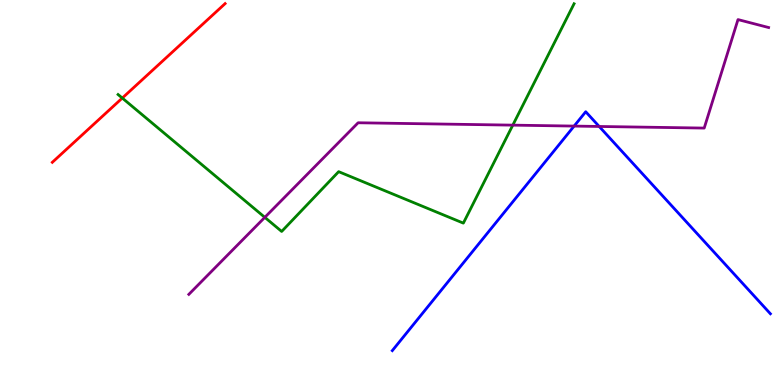[{'lines': ['blue', 'red'], 'intersections': []}, {'lines': ['green', 'red'], 'intersections': [{'x': 1.58, 'y': 7.45}]}, {'lines': ['purple', 'red'], 'intersections': []}, {'lines': ['blue', 'green'], 'intersections': []}, {'lines': ['blue', 'purple'], 'intersections': [{'x': 7.41, 'y': 6.73}, {'x': 7.73, 'y': 6.72}]}, {'lines': ['green', 'purple'], 'intersections': [{'x': 3.42, 'y': 4.35}, {'x': 6.62, 'y': 6.75}]}]